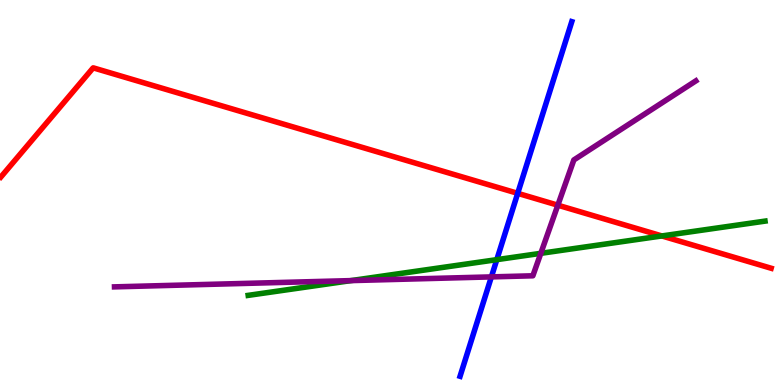[{'lines': ['blue', 'red'], 'intersections': [{'x': 6.68, 'y': 4.98}]}, {'lines': ['green', 'red'], 'intersections': [{'x': 8.54, 'y': 3.87}]}, {'lines': ['purple', 'red'], 'intersections': [{'x': 7.2, 'y': 4.67}]}, {'lines': ['blue', 'green'], 'intersections': [{'x': 6.41, 'y': 3.26}]}, {'lines': ['blue', 'purple'], 'intersections': [{'x': 6.34, 'y': 2.81}]}, {'lines': ['green', 'purple'], 'intersections': [{'x': 4.53, 'y': 2.71}, {'x': 6.98, 'y': 3.42}]}]